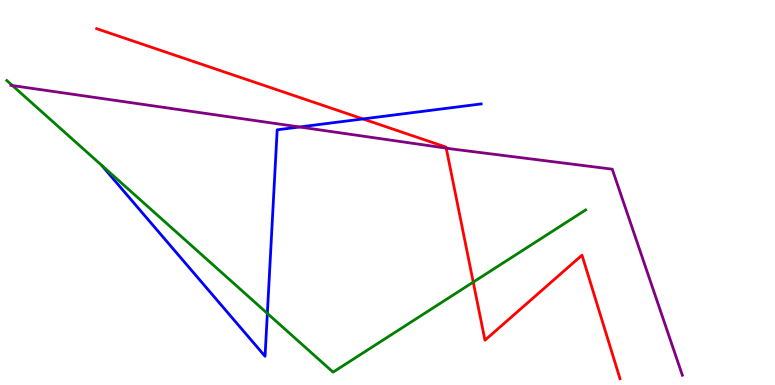[{'lines': ['blue', 'red'], 'intersections': [{'x': 4.68, 'y': 6.91}]}, {'lines': ['green', 'red'], 'intersections': [{'x': 6.11, 'y': 2.67}]}, {'lines': ['purple', 'red'], 'intersections': [{'x': 5.76, 'y': 6.15}]}, {'lines': ['blue', 'green'], 'intersections': [{'x': 3.45, 'y': 1.86}]}, {'lines': ['blue', 'purple'], 'intersections': [{'x': 3.86, 'y': 6.7}]}, {'lines': ['green', 'purple'], 'intersections': [{'x': 0.16, 'y': 7.78}]}]